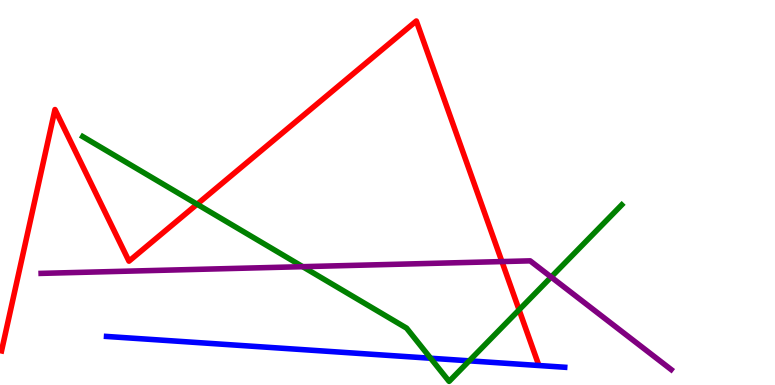[{'lines': ['blue', 'red'], 'intersections': []}, {'lines': ['green', 'red'], 'intersections': [{'x': 2.54, 'y': 4.7}, {'x': 6.7, 'y': 1.95}]}, {'lines': ['purple', 'red'], 'intersections': [{'x': 6.48, 'y': 3.21}]}, {'lines': ['blue', 'green'], 'intersections': [{'x': 5.56, 'y': 0.695}, {'x': 6.05, 'y': 0.628}]}, {'lines': ['blue', 'purple'], 'intersections': []}, {'lines': ['green', 'purple'], 'intersections': [{'x': 3.91, 'y': 3.07}, {'x': 7.11, 'y': 2.8}]}]